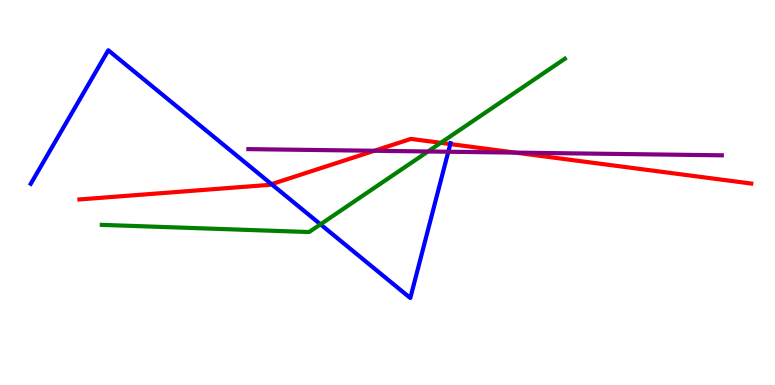[{'lines': ['blue', 'red'], 'intersections': [{'x': 3.5, 'y': 5.22}, {'x': 5.81, 'y': 6.26}]}, {'lines': ['green', 'red'], 'intersections': [{'x': 5.69, 'y': 6.29}]}, {'lines': ['purple', 'red'], 'intersections': [{'x': 4.83, 'y': 6.08}, {'x': 6.65, 'y': 6.04}]}, {'lines': ['blue', 'green'], 'intersections': [{'x': 4.14, 'y': 4.17}]}, {'lines': ['blue', 'purple'], 'intersections': [{'x': 5.78, 'y': 6.06}]}, {'lines': ['green', 'purple'], 'intersections': [{'x': 5.52, 'y': 6.07}]}]